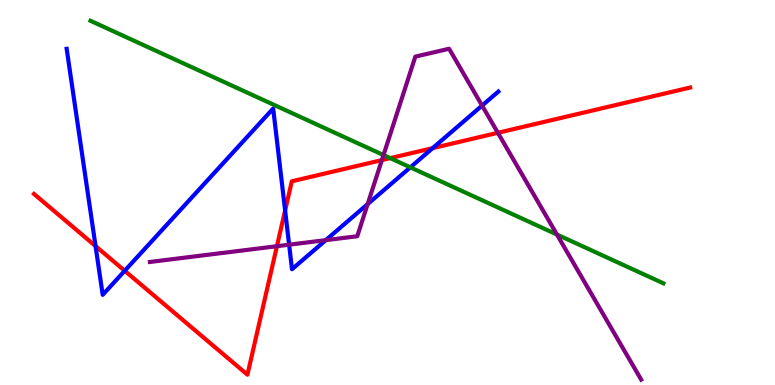[{'lines': ['blue', 'red'], 'intersections': [{'x': 1.23, 'y': 3.61}, {'x': 1.61, 'y': 2.97}, {'x': 3.68, 'y': 4.53}, {'x': 5.58, 'y': 6.15}]}, {'lines': ['green', 'red'], 'intersections': [{'x': 5.04, 'y': 5.89}]}, {'lines': ['purple', 'red'], 'intersections': [{'x': 3.57, 'y': 3.61}, {'x': 4.93, 'y': 5.84}, {'x': 6.42, 'y': 6.55}]}, {'lines': ['blue', 'green'], 'intersections': [{'x': 5.29, 'y': 5.65}]}, {'lines': ['blue', 'purple'], 'intersections': [{'x': 3.73, 'y': 3.64}, {'x': 4.2, 'y': 3.76}, {'x': 4.74, 'y': 4.7}, {'x': 6.22, 'y': 7.26}]}, {'lines': ['green', 'purple'], 'intersections': [{'x': 4.95, 'y': 5.97}, {'x': 7.19, 'y': 3.91}]}]